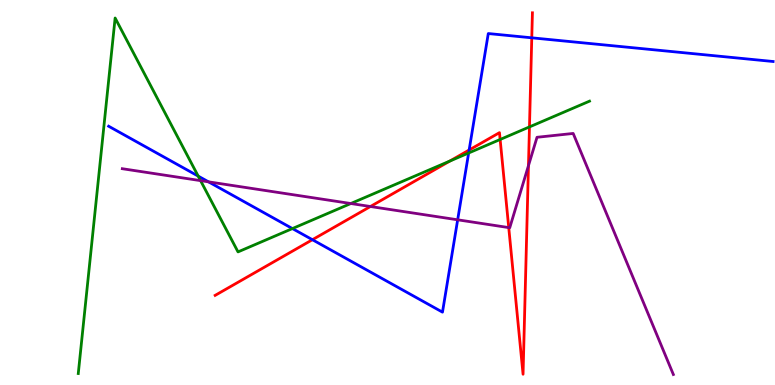[{'lines': ['blue', 'red'], 'intersections': [{'x': 4.03, 'y': 3.77}, {'x': 6.05, 'y': 6.1}, {'x': 6.86, 'y': 9.02}]}, {'lines': ['green', 'red'], 'intersections': [{'x': 5.8, 'y': 5.82}, {'x': 6.45, 'y': 6.38}, {'x': 6.83, 'y': 6.7}]}, {'lines': ['purple', 'red'], 'intersections': [{'x': 4.78, 'y': 4.64}, {'x': 6.56, 'y': 4.09}, {'x': 6.82, 'y': 5.7}]}, {'lines': ['blue', 'green'], 'intersections': [{'x': 2.56, 'y': 5.43}, {'x': 3.77, 'y': 4.06}, {'x': 6.05, 'y': 6.03}]}, {'lines': ['blue', 'purple'], 'intersections': [{'x': 2.69, 'y': 5.28}, {'x': 5.91, 'y': 4.29}]}, {'lines': ['green', 'purple'], 'intersections': [{'x': 2.59, 'y': 5.31}, {'x': 4.53, 'y': 4.71}]}]